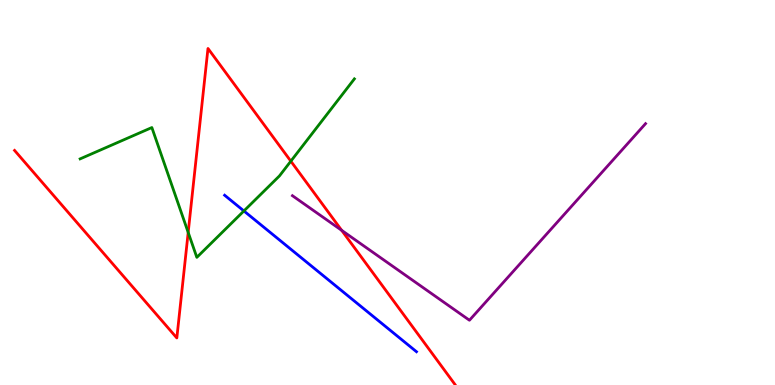[{'lines': ['blue', 'red'], 'intersections': []}, {'lines': ['green', 'red'], 'intersections': [{'x': 2.43, 'y': 3.96}, {'x': 3.75, 'y': 5.81}]}, {'lines': ['purple', 'red'], 'intersections': [{'x': 4.41, 'y': 4.02}]}, {'lines': ['blue', 'green'], 'intersections': [{'x': 3.15, 'y': 4.52}]}, {'lines': ['blue', 'purple'], 'intersections': []}, {'lines': ['green', 'purple'], 'intersections': []}]